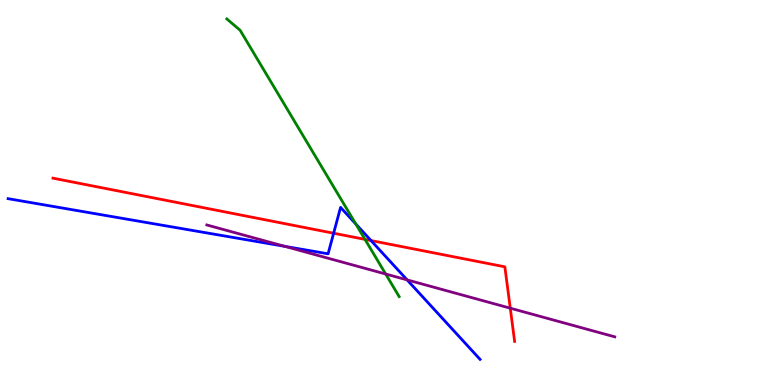[{'lines': ['blue', 'red'], 'intersections': [{'x': 4.3, 'y': 3.94}, {'x': 4.79, 'y': 3.75}]}, {'lines': ['green', 'red'], 'intersections': [{'x': 4.71, 'y': 3.78}]}, {'lines': ['purple', 'red'], 'intersections': [{'x': 6.58, 'y': 2.0}]}, {'lines': ['blue', 'green'], 'intersections': [{'x': 4.59, 'y': 4.18}]}, {'lines': ['blue', 'purple'], 'intersections': [{'x': 3.68, 'y': 3.6}, {'x': 5.25, 'y': 2.73}]}, {'lines': ['green', 'purple'], 'intersections': [{'x': 4.98, 'y': 2.88}]}]